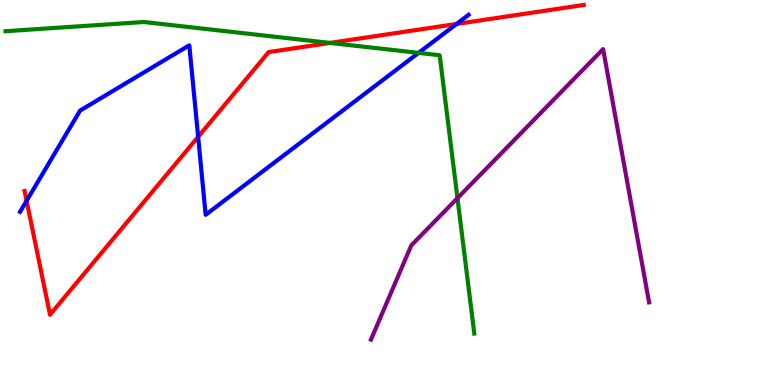[{'lines': ['blue', 'red'], 'intersections': [{'x': 0.343, 'y': 4.78}, {'x': 2.56, 'y': 6.45}, {'x': 5.89, 'y': 9.38}]}, {'lines': ['green', 'red'], 'intersections': [{'x': 4.26, 'y': 8.89}]}, {'lines': ['purple', 'red'], 'intersections': []}, {'lines': ['blue', 'green'], 'intersections': [{'x': 5.4, 'y': 8.63}]}, {'lines': ['blue', 'purple'], 'intersections': []}, {'lines': ['green', 'purple'], 'intersections': [{'x': 5.9, 'y': 4.85}]}]